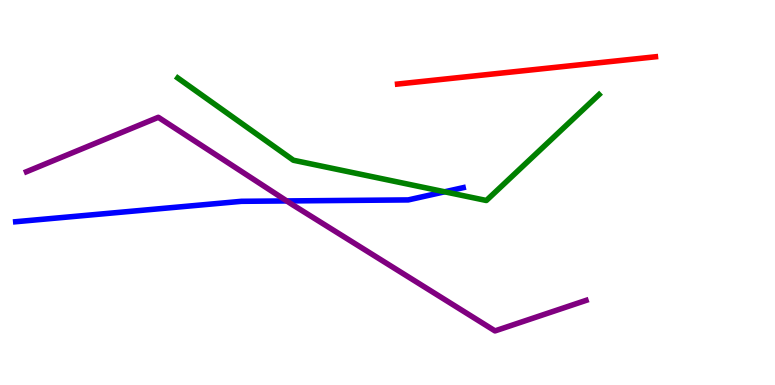[{'lines': ['blue', 'red'], 'intersections': []}, {'lines': ['green', 'red'], 'intersections': []}, {'lines': ['purple', 'red'], 'intersections': []}, {'lines': ['blue', 'green'], 'intersections': [{'x': 5.74, 'y': 5.02}]}, {'lines': ['blue', 'purple'], 'intersections': [{'x': 3.7, 'y': 4.78}]}, {'lines': ['green', 'purple'], 'intersections': []}]